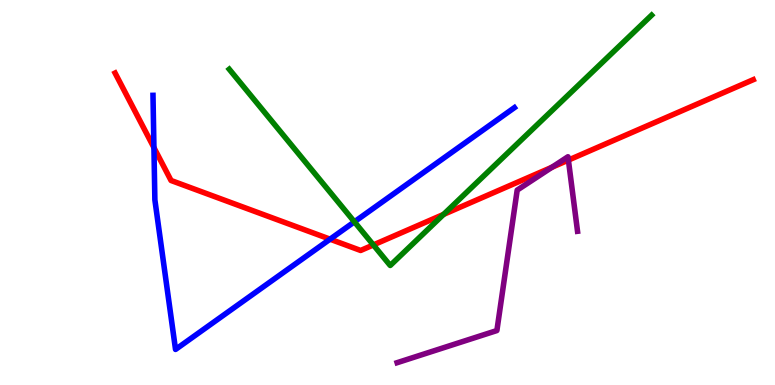[{'lines': ['blue', 'red'], 'intersections': [{'x': 1.99, 'y': 6.17}, {'x': 4.26, 'y': 3.79}]}, {'lines': ['green', 'red'], 'intersections': [{'x': 4.82, 'y': 3.64}, {'x': 5.72, 'y': 4.43}]}, {'lines': ['purple', 'red'], 'intersections': [{'x': 7.12, 'y': 5.66}, {'x': 7.33, 'y': 5.84}]}, {'lines': ['blue', 'green'], 'intersections': [{'x': 4.57, 'y': 4.24}]}, {'lines': ['blue', 'purple'], 'intersections': []}, {'lines': ['green', 'purple'], 'intersections': []}]